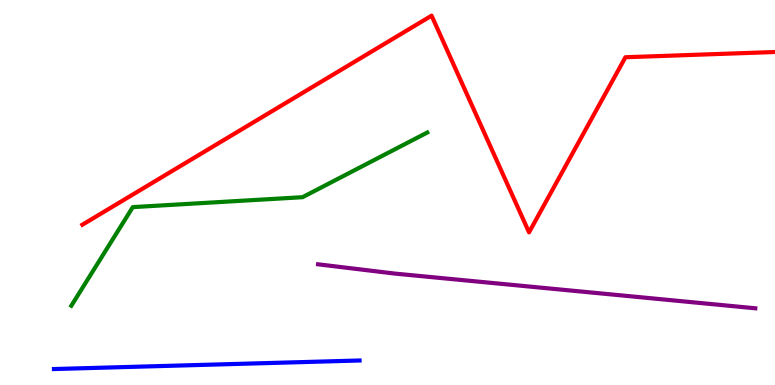[{'lines': ['blue', 'red'], 'intersections': []}, {'lines': ['green', 'red'], 'intersections': []}, {'lines': ['purple', 'red'], 'intersections': []}, {'lines': ['blue', 'green'], 'intersections': []}, {'lines': ['blue', 'purple'], 'intersections': []}, {'lines': ['green', 'purple'], 'intersections': []}]